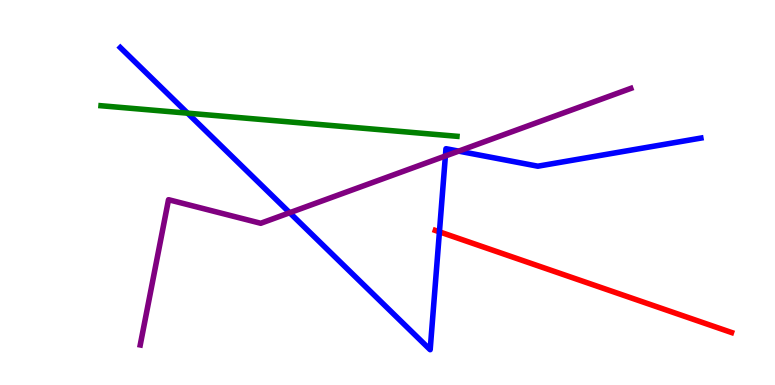[{'lines': ['blue', 'red'], 'intersections': [{'x': 5.67, 'y': 3.98}]}, {'lines': ['green', 'red'], 'intersections': []}, {'lines': ['purple', 'red'], 'intersections': []}, {'lines': ['blue', 'green'], 'intersections': [{'x': 2.42, 'y': 7.06}]}, {'lines': ['blue', 'purple'], 'intersections': [{'x': 3.74, 'y': 4.47}, {'x': 5.75, 'y': 5.95}, {'x': 5.92, 'y': 6.07}]}, {'lines': ['green', 'purple'], 'intersections': []}]